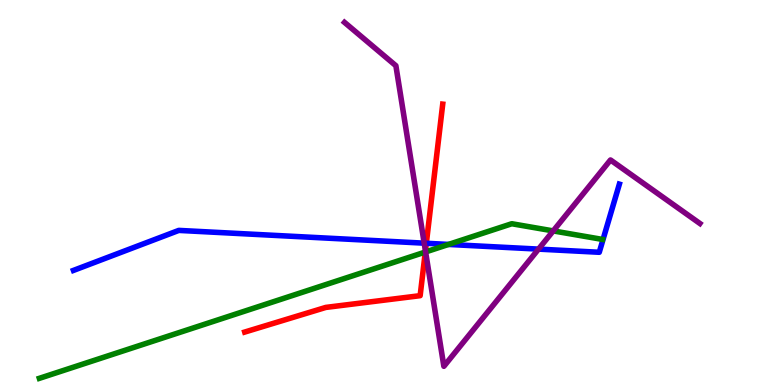[{'lines': ['blue', 'red'], 'intersections': [{'x': 5.5, 'y': 3.68}]}, {'lines': ['green', 'red'], 'intersections': [{'x': 5.49, 'y': 3.45}]}, {'lines': ['purple', 'red'], 'intersections': [{'x': 5.49, 'y': 3.48}]}, {'lines': ['blue', 'green'], 'intersections': [{'x': 5.79, 'y': 3.65}]}, {'lines': ['blue', 'purple'], 'intersections': [{'x': 5.47, 'y': 3.68}, {'x': 6.95, 'y': 3.53}]}, {'lines': ['green', 'purple'], 'intersections': [{'x': 5.49, 'y': 3.46}, {'x': 7.14, 'y': 4.0}]}]